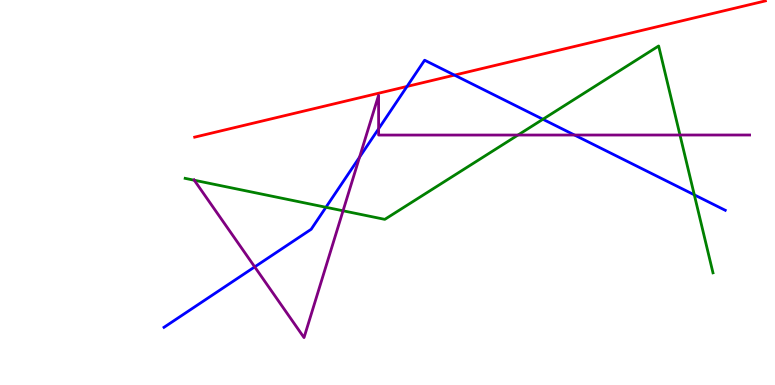[{'lines': ['blue', 'red'], 'intersections': [{'x': 5.25, 'y': 7.75}, {'x': 5.86, 'y': 8.05}]}, {'lines': ['green', 'red'], 'intersections': []}, {'lines': ['purple', 'red'], 'intersections': []}, {'lines': ['blue', 'green'], 'intersections': [{'x': 4.21, 'y': 4.62}, {'x': 7.01, 'y': 6.9}, {'x': 8.96, 'y': 4.94}]}, {'lines': ['blue', 'purple'], 'intersections': [{'x': 3.29, 'y': 3.07}, {'x': 4.64, 'y': 5.92}, {'x': 4.89, 'y': 6.66}, {'x': 7.41, 'y': 6.49}]}, {'lines': ['green', 'purple'], 'intersections': [{'x': 2.51, 'y': 5.32}, {'x': 4.43, 'y': 4.53}, {'x': 6.68, 'y': 6.49}, {'x': 8.77, 'y': 6.49}]}]